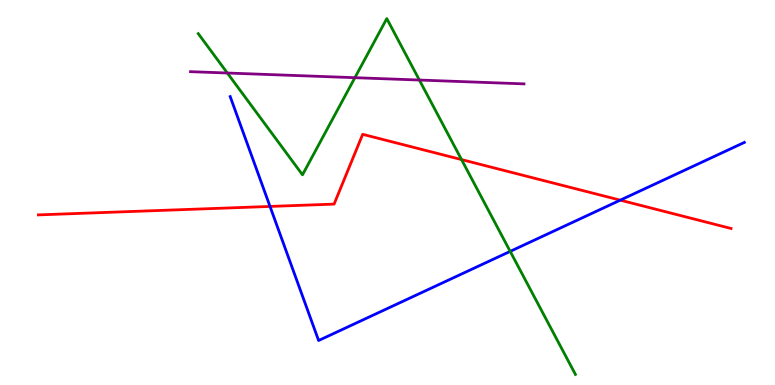[{'lines': ['blue', 'red'], 'intersections': [{'x': 3.48, 'y': 4.64}, {'x': 8.0, 'y': 4.8}]}, {'lines': ['green', 'red'], 'intersections': [{'x': 5.96, 'y': 5.85}]}, {'lines': ['purple', 'red'], 'intersections': []}, {'lines': ['blue', 'green'], 'intersections': [{'x': 6.58, 'y': 3.47}]}, {'lines': ['blue', 'purple'], 'intersections': []}, {'lines': ['green', 'purple'], 'intersections': [{'x': 2.93, 'y': 8.1}, {'x': 4.58, 'y': 7.98}, {'x': 5.41, 'y': 7.92}]}]